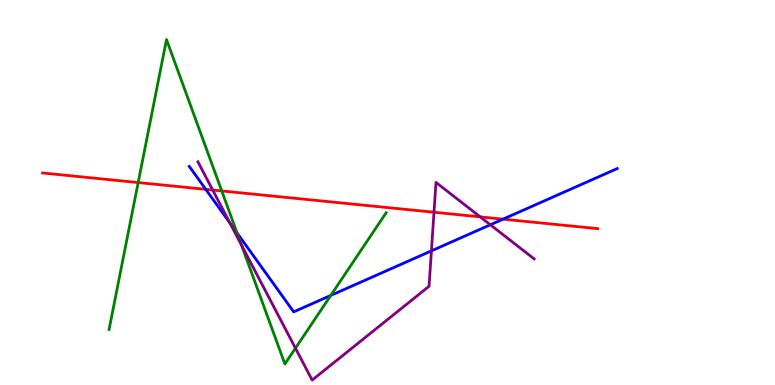[{'lines': ['blue', 'red'], 'intersections': [{'x': 2.65, 'y': 5.08}, {'x': 6.49, 'y': 4.31}]}, {'lines': ['green', 'red'], 'intersections': [{'x': 1.78, 'y': 5.26}, {'x': 2.86, 'y': 5.04}]}, {'lines': ['purple', 'red'], 'intersections': [{'x': 2.74, 'y': 5.06}, {'x': 5.6, 'y': 4.49}, {'x': 6.2, 'y': 4.37}]}, {'lines': ['blue', 'green'], 'intersections': [{'x': 3.06, 'y': 3.95}, {'x': 4.27, 'y': 2.33}]}, {'lines': ['blue', 'purple'], 'intersections': [{'x': 2.97, 'y': 4.2}, {'x': 5.57, 'y': 3.48}, {'x': 6.33, 'y': 4.16}]}, {'lines': ['green', 'purple'], 'intersections': [{'x': 3.12, 'y': 3.63}, {'x': 3.81, 'y': 0.956}]}]